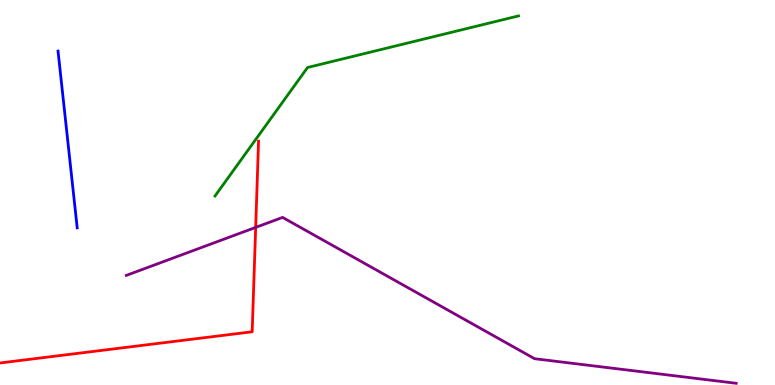[{'lines': ['blue', 'red'], 'intersections': []}, {'lines': ['green', 'red'], 'intersections': []}, {'lines': ['purple', 'red'], 'intersections': [{'x': 3.3, 'y': 4.09}]}, {'lines': ['blue', 'green'], 'intersections': []}, {'lines': ['blue', 'purple'], 'intersections': []}, {'lines': ['green', 'purple'], 'intersections': []}]